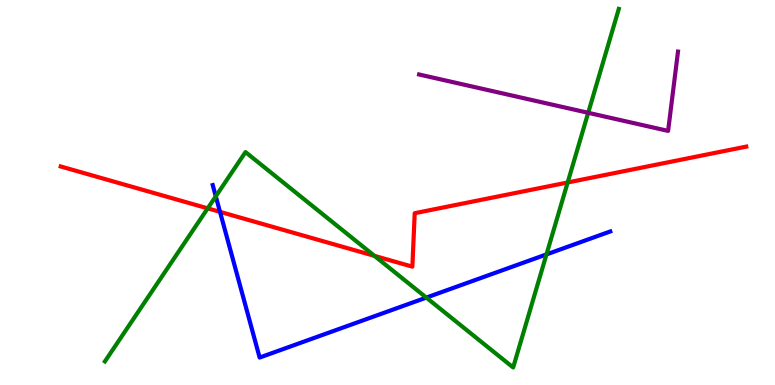[{'lines': ['blue', 'red'], 'intersections': [{'x': 2.84, 'y': 4.5}]}, {'lines': ['green', 'red'], 'intersections': [{'x': 2.68, 'y': 4.59}, {'x': 4.83, 'y': 3.35}, {'x': 7.32, 'y': 5.26}]}, {'lines': ['purple', 'red'], 'intersections': []}, {'lines': ['blue', 'green'], 'intersections': [{'x': 2.78, 'y': 4.9}, {'x': 5.5, 'y': 2.27}, {'x': 7.05, 'y': 3.39}]}, {'lines': ['blue', 'purple'], 'intersections': []}, {'lines': ['green', 'purple'], 'intersections': [{'x': 7.59, 'y': 7.07}]}]